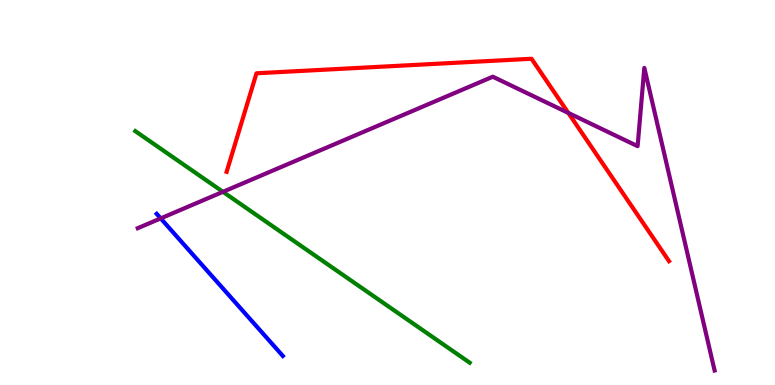[{'lines': ['blue', 'red'], 'intersections': []}, {'lines': ['green', 'red'], 'intersections': []}, {'lines': ['purple', 'red'], 'intersections': [{'x': 7.33, 'y': 7.07}]}, {'lines': ['blue', 'green'], 'intersections': []}, {'lines': ['blue', 'purple'], 'intersections': [{'x': 2.07, 'y': 4.33}]}, {'lines': ['green', 'purple'], 'intersections': [{'x': 2.88, 'y': 5.02}]}]